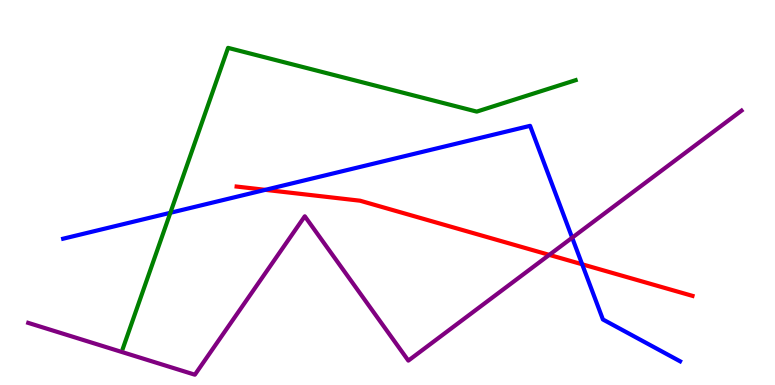[{'lines': ['blue', 'red'], 'intersections': [{'x': 3.42, 'y': 5.07}, {'x': 7.51, 'y': 3.14}]}, {'lines': ['green', 'red'], 'intersections': []}, {'lines': ['purple', 'red'], 'intersections': [{'x': 7.09, 'y': 3.38}]}, {'lines': ['blue', 'green'], 'intersections': [{'x': 2.2, 'y': 4.47}]}, {'lines': ['blue', 'purple'], 'intersections': [{'x': 7.38, 'y': 3.83}]}, {'lines': ['green', 'purple'], 'intersections': []}]